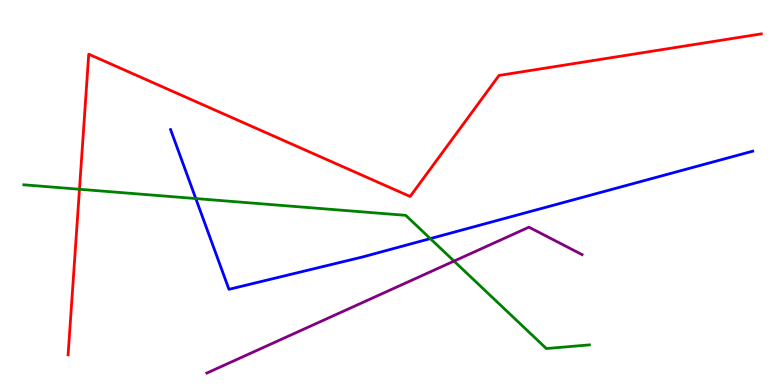[{'lines': ['blue', 'red'], 'intersections': []}, {'lines': ['green', 'red'], 'intersections': [{'x': 1.03, 'y': 5.08}]}, {'lines': ['purple', 'red'], 'intersections': []}, {'lines': ['blue', 'green'], 'intersections': [{'x': 2.53, 'y': 4.84}, {'x': 5.55, 'y': 3.8}]}, {'lines': ['blue', 'purple'], 'intersections': []}, {'lines': ['green', 'purple'], 'intersections': [{'x': 5.86, 'y': 3.22}]}]